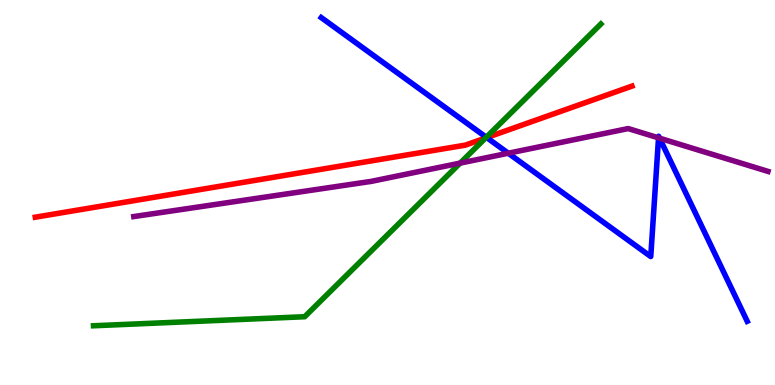[{'lines': ['blue', 'red'], 'intersections': [{'x': 6.28, 'y': 6.43}]}, {'lines': ['green', 'red'], 'intersections': [{'x': 6.26, 'y': 6.42}]}, {'lines': ['purple', 'red'], 'intersections': []}, {'lines': ['blue', 'green'], 'intersections': [{'x': 6.27, 'y': 6.43}]}, {'lines': ['blue', 'purple'], 'intersections': [{'x': 6.56, 'y': 6.02}, {'x': 8.5, 'y': 6.42}, {'x': 8.51, 'y': 6.41}]}, {'lines': ['green', 'purple'], 'intersections': [{'x': 5.94, 'y': 5.76}]}]